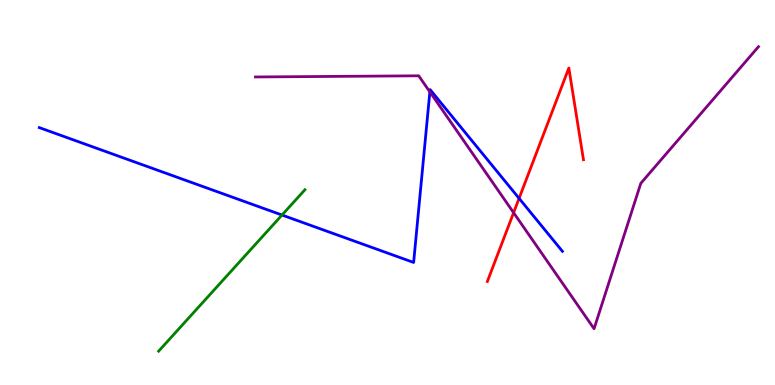[{'lines': ['blue', 'red'], 'intersections': [{'x': 6.7, 'y': 4.85}]}, {'lines': ['green', 'red'], 'intersections': []}, {'lines': ['purple', 'red'], 'intersections': [{'x': 6.63, 'y': 4.48}]}, {'lines': ['blue', 'green'], 'intersections': [{'x': 3.64, 'y': 4.41}]}, {'lines': ['blue', 'purple'], 'intersections': [{'x': 5.55, 'y': 7.61}]}, {'lines': ['green', 'purple'], 'intersections': []}]